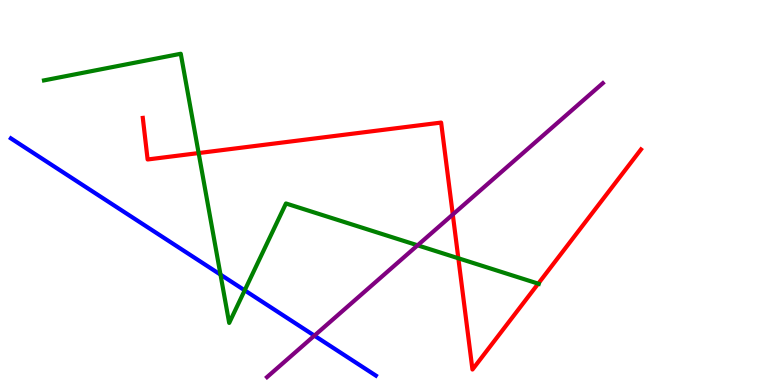[{'lines': ['blue', 'red'], 'intersections': []}, {'lines': ['green', 'red'], 'intersections': [{'x': 2.56, 'y': 6.02}, {'x': 5.91, 'y': 3.29}, {'x': 6.94, 'y': 2.63}]}, {'lines': ['purple', 'red'], 'intersections': [{'x': 5.84, 'y': 4.43}]}, {'lines': ['blue', 'green'], 'intersections': [{'x': 2.85, 'y': 2.87}, {'x': 3.16, 'y': 2.46}]}, {'lines': ['blue', 'purple'], 'intersections': [{'x': 4.06, 'y': 1.28}]}, {'lines': ['green', 'purple'], 'intersections': [{'x': 5.39, 'y': 3.63}]}]